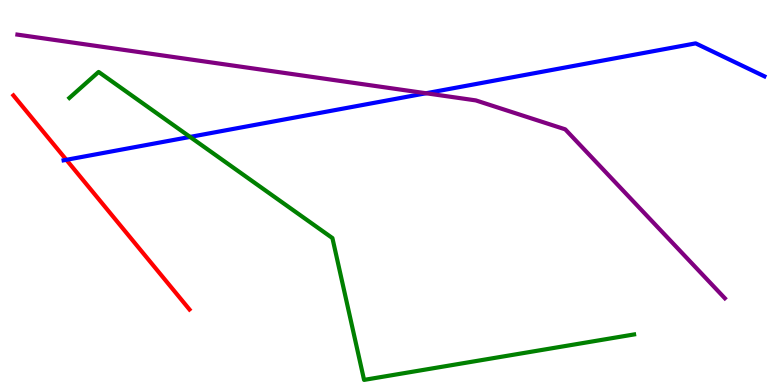[{'lines': ['blue', 'red'], 'intersections': [{'x': 0.856, 'y': 5.85}]}, {'lines': ['green', 'red'], 'intersections': []}, {'lines': ['purple', 'red'], 'intersections': []}, {'lines': ['blue', 'green'], 'intersections': [{'x': 2.45, 'y': 6.44}]}, {'lines': ['blue', 'purple'], 'intersections': [{'x': 5.5, 'y': 7.58}]}, {'lines': ['green', 'purple'], 'intersections': []}]